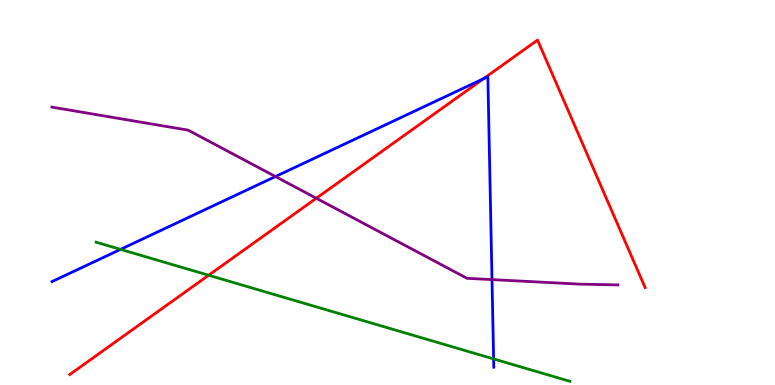[{'lines': ['blue', 'red'], 'intersections': [{'x': 6.24, 'y': 7.95}]}, {'lines': ['green', 'red'], 'intersections': [{'x': 2.69, 'y': 2.85}]}, {'lines': ['purple', 'red'], 'intersections': [{'x': 4.08, 'y': 4.85}]}, {'lines': ['blue', 'green'], 'intersections': [{'x': 1.56, 'y': 3.52}, {'x': 6.37, 'y': 0.678}]}, {'lines': ['blue', 'purple'], 'intersections': [{'x': 3.55, 'y': 5.41}, {'x': 6.35, 'y': 2.74}]}, {'lines': ['green', 'purple'], 'intersections': []}]